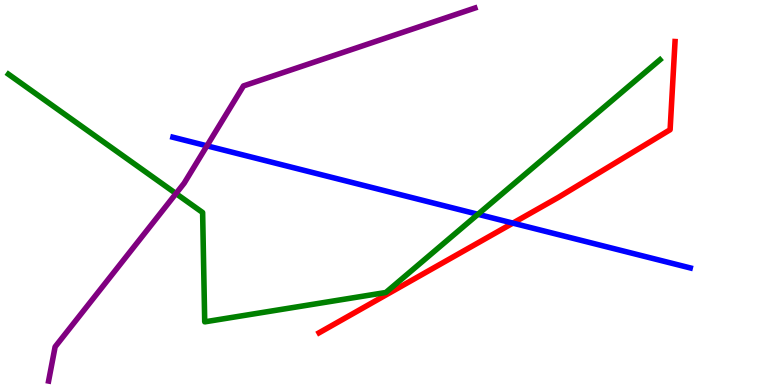[{'lines': ['blue', 'red'], 'intersections': [{'x': 6.62, 'y': 4.2}]}, {'lines': ['green', 'red'], 'intersections': []}, {'lines': ['purple', 'red'], 'intersections': []}, {'lines': ['blue', 'green'], 'intersections': [{'x': 6.17, 'y': 4.43}]}, {'lines': ['blue', 'purple'], 'intersections': [{'x': 2.67, 'y': 6.21}]}, {'lines': ['green', 'purple'], 'intersections': [{'x': 2.27, 'y': 4.97}]}]